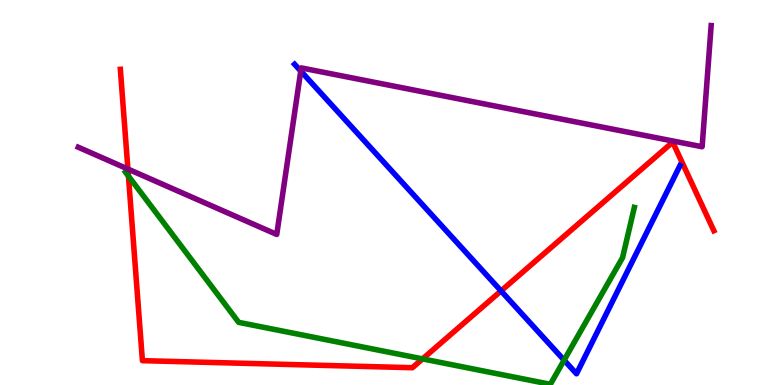[{'lines': ['blue', 'red'], 'intersections': [{'x': 6.46, 'y': 2.44}]}, {'lines': ['green', 'red'], 'intersections': [{'x': 1.66, 'y': 5.43}, {'x': 5.45, 'y': 0.678}]}, {'lines': ['purple', 'red'], 'intersections': [{'x': 1.65, 'y': 5.61}]}, {'lines': ['blue', 'green'], 'intersections': [{'x': 7.28, 'y': 0.645}]}, {'lines': ['blue', 'purple'], 'intersections': [{'x': 3.88, 'y': 8.15}]}, {'lines': ['green', 'purple'], 'intersections': []}]